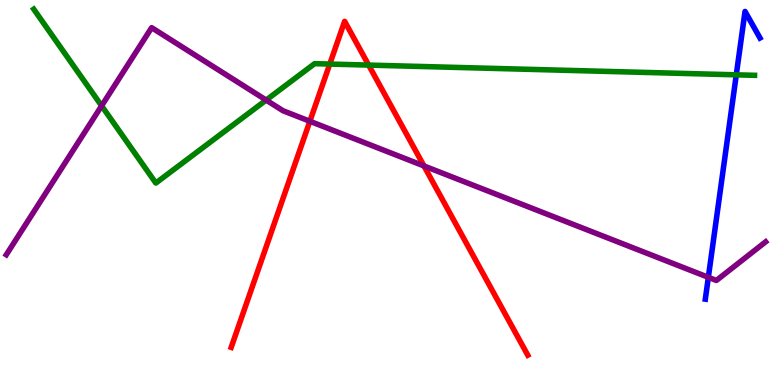[{'lines': ['blue', 'red'], 'intersections': []}, {'lines': ['green', 'red'], 'intersections': [{'x': 4.26, 'y': 8.34}, {'x': 4.76, 'y': 8.31}]}, {'lines': ['purple', 'red'], 'intersections': [{'x': 4.0, 'y': 6.85}, {'x': 5.47, 'y': 5.69}]}, {'lines': ['blue', 'green'], 'intersections': [{'x': 9.5, 'y': 8.06}]}, {'lines': ['blue', 'purple'], 'intersections': [{'x': 9.14, 'y': 2.8}]}, {'lines': ['green', 'purple'], 'intersections': [{'x': 1.31, 'y': 7.25}, {'x': 3.43, 'y': 7.4}]}]